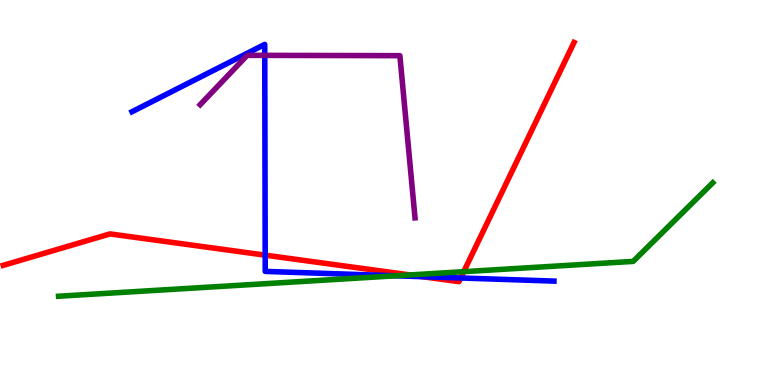[{'lines': ['blue', 'red'], 'intersections': [{'x': 3.42, 'y': 3.37}, {'x': 5.45, 'y': 2.81}, {'x': 5.94, 'y': 2.78}]}, {'lines': ['green', 'red'], 'intersections': [{'x': 5.29, 'y': 2.86}, {'x': 5.98, 'y': 2.94}]}, {'lines': ['purple', 'red'], 'intersections': []}, {'lines': ['blue', 'green'], 'intersections': [{'x': 5.11, 'y': 2.84}]}, {'lines': ['blue', 'purple'], 'intersections': [{'x': 3.42, 'y': 8.56}]}, {'lines': ['green', 'purple'], 'intersections': []}]